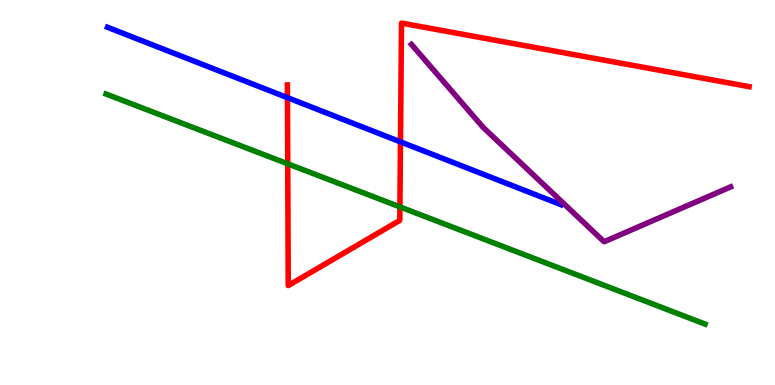[{'lines': ['blue', 'red'], 'intersections': [{'x': 3.71, 'y': 7.46}, {'x': 5.17, 'y': 6.32}]}, {'lines': ['green', 'red'], 'intersections': [{'x': 3.71, 'y': 5.75}, {'x': 5.16, 'y': 4.63}]}, {'lines': ['purple', 'red'], 'intersections': []}, {'lines': ['blue', 'green'], 'intersections': []}, {'lines': ['blue', 'purple'], 'intersections': []}, {'lines': ['green', 'purple'], 'intersections': []}]